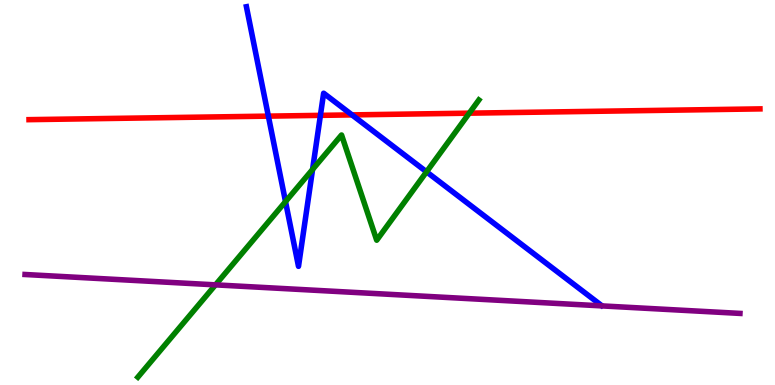[{'lines': ['blue', 'red'], 'intersections': [{'x': 3.46, 'y': 6.98}, {'x': 4.13, 'y': 7.0}, {'x': 4.54, 'y': 7.02}]}, {'lines': ['green', 'red'], 'intersections': [{'x': 6.05, 'y': 7.06}]}, {'lines': ['purple', 'red'], 'intersections': []}, {'lines': ['blue', 'green'], 'intersections': [{'x': 3.68, 'y': 4.76}, {'x': 4.03, 'y': 5.6}, {'x': 5.5, 'y': 5.54}]}, {'lines': ['blue', 'purple'], 'intersections': []}, {'lines': ['green', 'purple'], 'intersections': [{'x': 2.78, 'y': 2.6}]}]